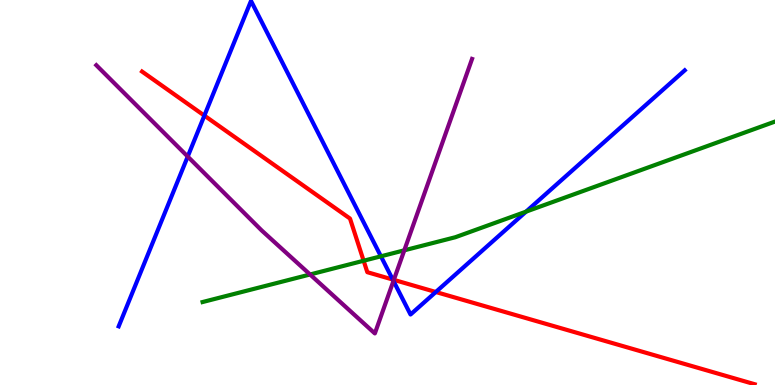[{'lines': ['blue', 'red'], 'intersections': [{'x': 2.64, 'y': 7.0}, {'x': 5.07, 'y': 2.74}, {'x': 5.62, 'y': 2.42}]}, {'lines': ['green', 'red'], 'intersections': [{'x': 4.69, 'y': 3.23}]}, {'lines': ['purple', 'red'], 'intersections': [{'x': 5.08, 'y': 2.73}]}, {'lines': ['blue', 'green'], 'intersections': [{'x': 4.92, 'y': 3.34}, {'x': 6.79, 'y': 4.5}]}, {'lines': ['blue', 'purple'], 'intersections': [{'x': 2.42, 'y': 5.93}, {'x': 5.08, 'y': 2.7}]}, {'lines': ['green', 'purple'], 'intersections': [{'x': 4.0, 'y': 2.87}, {'x': 5.22, 'y': 3.5}]}]